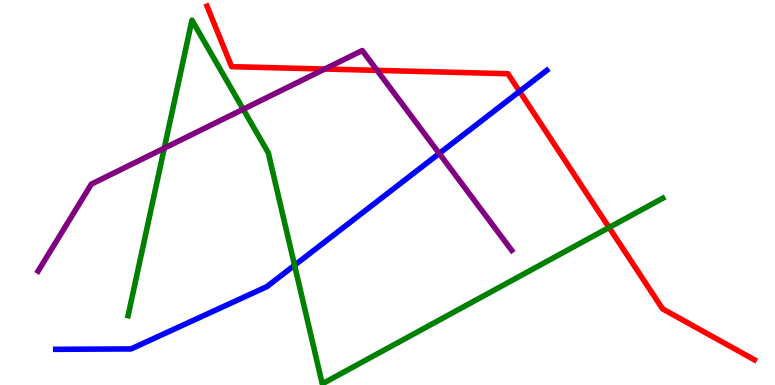[{'lines': ['blue', 'red'], 'intersections': [{'x': 6.7, 'y': 7.63}]}, {'lines': ['green', 'red'], 'intersections': [{'x': 7.86, 'y': 4.09}]}, {'lines': ['purple', 'red'], 'intersections': [{'x': 4.19, 'y': 8.21}, {'x': 4.87, 'y': 8.17}]}, {'lines': ['blue', 'green'], 'intersections': [{'x': 3.8, 'y': 3.11}]}, {'lines': ['blue', 'purple'], 'intersections': [{'x': 5.67, 'y': 6.01}]}, {'lines': ['green', 'purple'], 'intersections': [{'x': 2.12, 'y': 6.15}, {'x': 3.14, 'y': 7.16}]}]